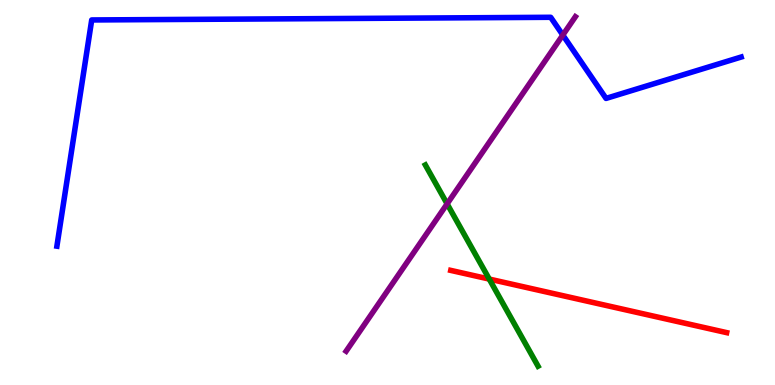[{'lines': ['blue', 'red'], 'intersections': []}, {'lines': ['green', 'red'], 'intersections': [{'x': 6.31, 'y': 2.75}]}, {'lines': ['purple', 'red'], 'intersections': []}, {'lines': ['blue', 'green'], 'intersections': []}, {'lines': ['blue', 'purple'], 'intersections': [{'x': 7.26, 'y': 9.09}]}, {'lines': ['green', 'purple'], 'intersections': [{'x': 5.77, 'y': 4.71}]}]